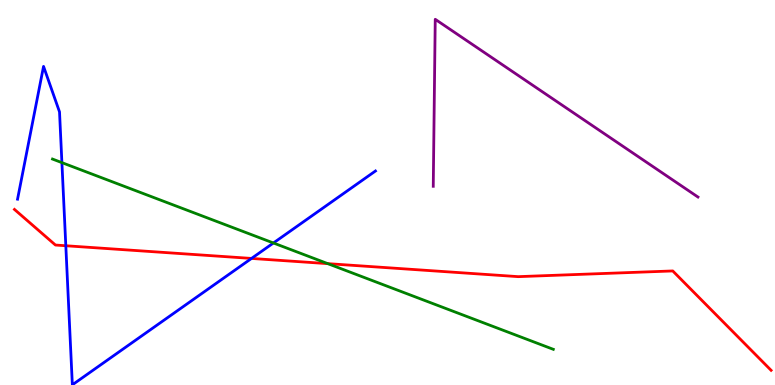[{'lines': ['blue', 'red'], 'intersections': [{'x': 0.849, 'y': 3.62}, {'x': 3.25, 'y': 3.29}]}, {'lines': ['green', 'red'], 'intersections': [{'x': 4.23, 'y': 3.15}]}, {'lines': ['purple', 'red'], 'intersections': []}, {'lines': ['blue', 'green'], 'intersections': [{'x': 0.799, 'y': 5.78}, {'x': 3.53, 'y': 3.69}]}, {'lines': ['blue', 'purple'], 'intersections': []}, {'lines': ['green', 'purple'], 'intersections': []}]